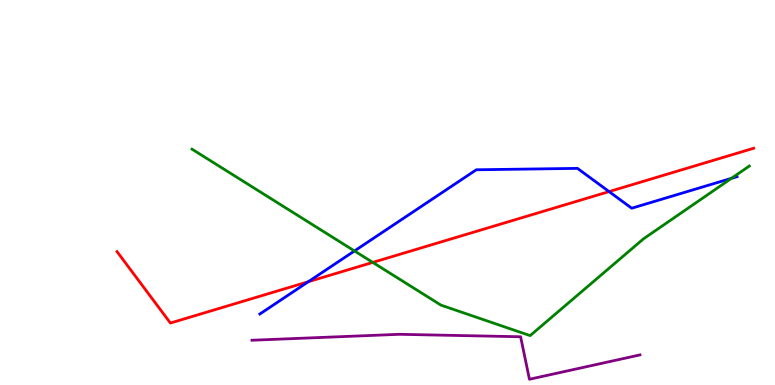[{'lines': ['blue', 'red'], 'intersections': [{'x': 3.98, 'y': 2.68}, {'x': 7.86, 'y': 5.02}]}, {'lines': ['green', 'red'], 'intersections': [{'x': 4.81, 'y': 3.18}]}, {'lines': ['purple', 'red'], 'intersections': []}, {'lines': ['blue', 'green'], 'intersections': [{'x': 4.57, 'y': 3.48}, {'x': 9.44, 'y': 5.37}]}, {'lines': ['blue', 'purple'], 'intersections': []}, {'lines': ['green', 'purple'], 'intersections': []}]